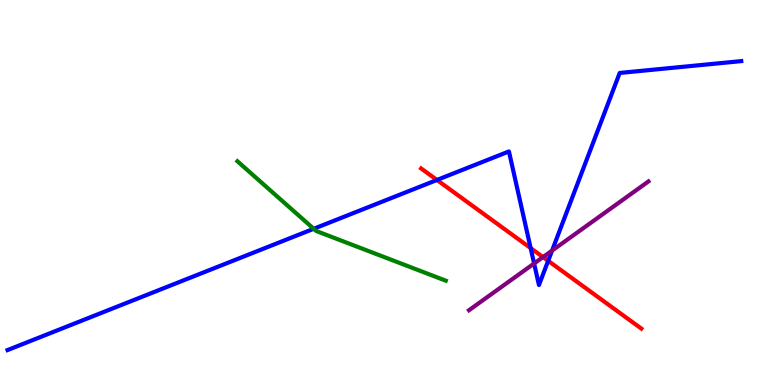[{'lines': ['blue', 'red'], 'intersections': [{'x': 5.64, 'y': 5.33}, {'x': 6.85, 'y': 3.56}, {'x': 7.07, 'y': 3.23}]}, {'lines': ['green', 'red'], 'intersections': []}, {'lines': ['purple', 'red'], 'intersections': [{'x': 7.01, 'y': 3.32}]}, {'lines': ['blue', 'green'], 'intersections': [{'x': 4.05, 'y': 4.06}]}, {'lines': ['blue', 'purple'], 'intersections': [{'x': 6.89, 'y': 3.16}, {'x': 7.12, 'y': 3.49}]}, {'lines': ['green', 'purple'], 'intersections': []}]